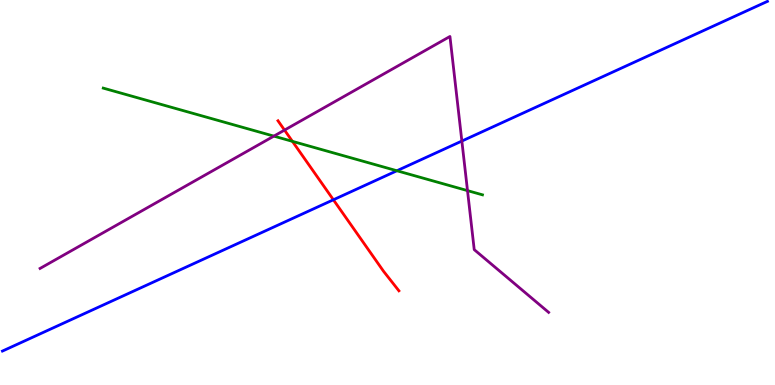[{'lines': ['blue', 'red'], 'intersections': [{'x': 4.3, 'y': 4.81}]}, {'lines': ['green', 'red'], 'intersections': [{'x': 3.77, 'y': 6.33}]}, {'lines': ['purple', 'red'], 'intersections': [{'x': 3.67, 'y': 6.62}]}, {'lines': ['blue', 'green'], 'intersections': [{'x': 5.12, 'y': 5.56}]}, {'lines': ['blue', 'purple'], 'intersections': [{'x': 5.96, 'y': 6.34}]}, {'lines': ['green', 'purple'], 'intersections': [{'x': 3.53, 'y': 6.46}, {'x': 6.03, 'y': 5.05}]}]